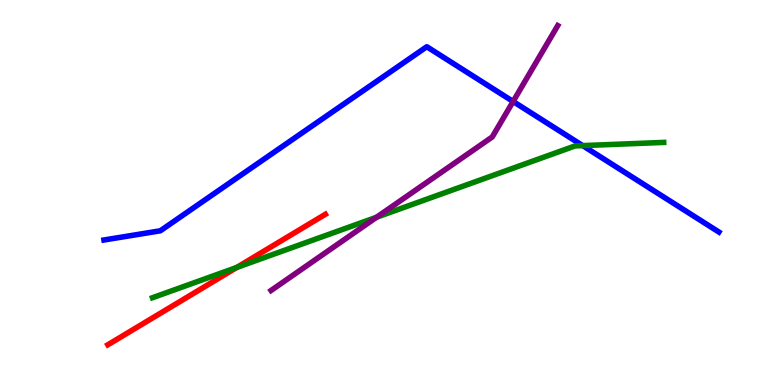[{'lines': ['blue', 'red'], 'intersections': []}, {'lines': ['green', 'red'], 'intersections': [{'x': 3.05, 'y': 3.05}]}, {'lines': ['purple', 'red'], 'intersections': []}, {'lines': ['blue', 'green'], 'intersections': [{'x': 7.52, 'y': 6.22}]}, {'lines': ['blue', 'purple'], 'intersections': [{'x': 6.62, 'y': 7.36}]}, {'lines': ['green', 'purple'], 'intersections': [{'x': 4.86, 'y': 4.36}]}]